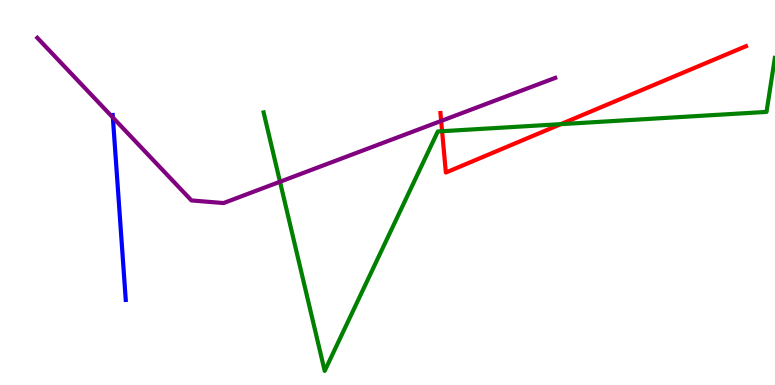[{'lines': ['blue', 'red'], 'intersections': []}, {'lines': ['green', 'red'], 'intersections': [{'x': 5.7, 'y': 6.59}, {'x': 7.24, 'y': 6.78}]}, {'lines': ['purple', 'red'], 'intersections': [{'x': 5.69, 'y': 6.86}]}, {'lines': ['blue', 'green'], 'intersections': []}, {'lines': ['blue', 'purple'], 'intersections': [{'x': 1.46, 'y': 6.95}]}, {'lines': ['green', 'purple'], 'intersections': [{'x': 3.61, 'y': 5.28}]}]